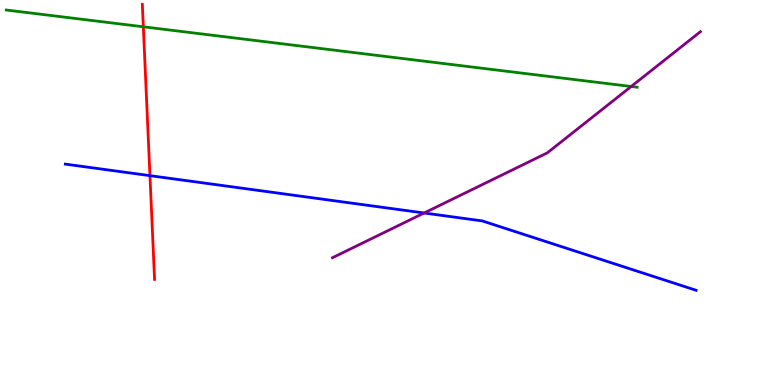[{'lines': ['blue', 'red'], 'intersections': [{'x': 1.93, 'y': 5.44}]}, {'lines': ['green', 'red'], 'intersections': [{'x': 1.85, 'y': 9.3}]}, {'lines': ['purple', 'red'], 'intersections': []}, {'lines': ['blue', 'green'], 'intersections': []}, {'lines': ['blue', 'purple'], 'intersections': [{'x': 5.47, 'y': 4.47}]}, {'lines': ['green', 'purple'], 'intersections': [{'x': 8.14, 'y': 7.75}]}]